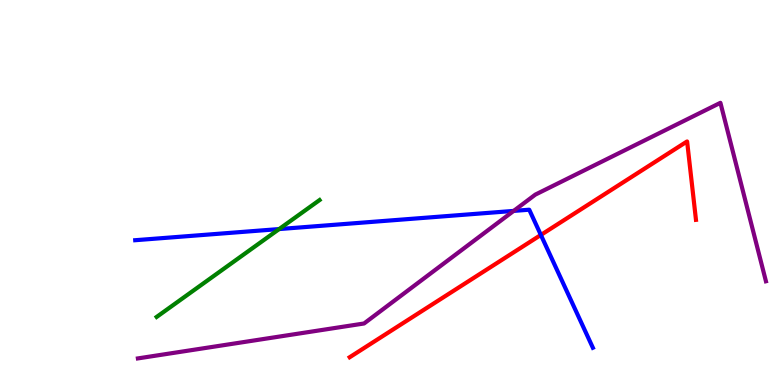[{'lines': ['blue', 'red'], 'intersections': [{'x': 6.98, 'y': 3.9}]}, {'lines': ['green', 'red'], 'intersections': []}, {'lines': ['purple', 'red'], 'intersections': []}, {'lines': ['blue', 'green'], 'intersections': [{'x': 3.6, 'y': 4.05}]}, {'lines': ['blue', 'purple'], 'intersections': [{'x': 6.63, 'y': 4.52}]}, {'lines': ['green', 'purple'], 'intersections': []}]